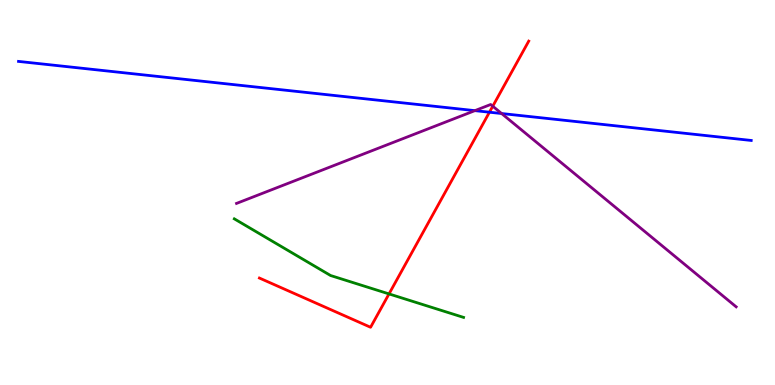[{'lines': ['blue', 'red'], 'intersections': [{'x': 6.32, 'y': 7.09}]}, {'lines': ['green', 'red'], 'intersections': [{'x': 5.02, 'y': 2.37}]}, {'lines': ['purple', 'red'], 'intersections': [{'x': 6.36, 'y': 7.24}]}, {'lines': ['blue', 'green'], 'intersections': []}, {'lines': ['blue', 'purple'], 'intersections': [{'x': 6.13, 'y': 7.13}, {'x': 6.47, 'y': 7.05}]}, {'lines': ['green', 'purple'], 'intersections': []}]